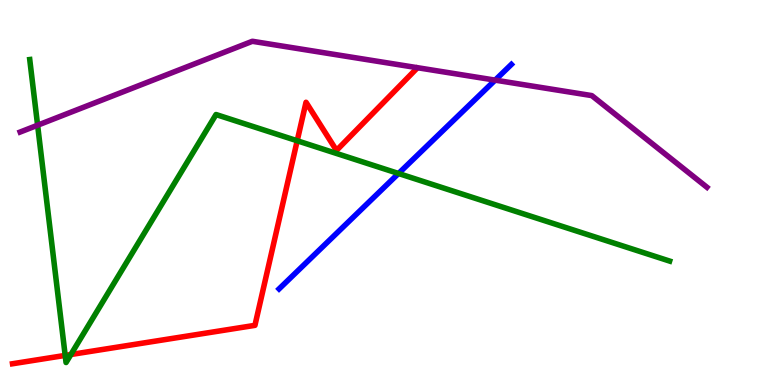[{'lines': ['blue', 'red'], 'intersections': []}, {'lines': ['green', 'red'], 'intersections': [{'x': 0.841, 'y': 0.769}, {'x': 0.915, 'y': 0.792}, {'x': 3.83, 'y': 6.34}]}, {'lines': ['purple', 'red'], 'intersections': []}, {'lines': ['blue', 'green'], 'intersections': [{'x': 5.14, 'y': 5.49}]}, {'lines': ['blue', 'purple'], 'intersections': [{'x': 6.39, 'y': 7.92}]}, {'lines': ['green', 'purple'], 'intersections': [{'x': 0.485, 'y': 6.75}]}]